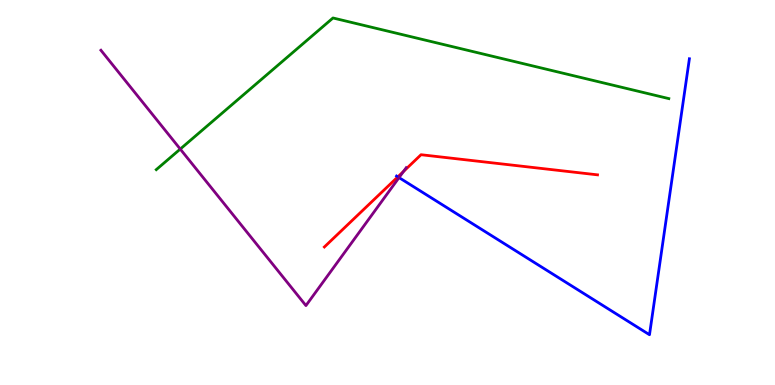[{'lines': ['blue', 'red'], 'intersections': [{'x': 5.13, 'y': 5.41}]}, {'lines': ['green', 'red'], 'intersections': []}, {'lines': ['purple', 'red'], 'intersections': [{'x': 5.21, 'y': 5.55}]}, {'lines': ['blue', 'green'], 'intersections': []}, {'lines': ['blue', 'purple'], 'intersections': [{'x': 5.15, 'y': 5.39}]}, {'lines': ['green', 'purple'], 'intersections': [{'x': 2.33, 'y': 6.13}]}]